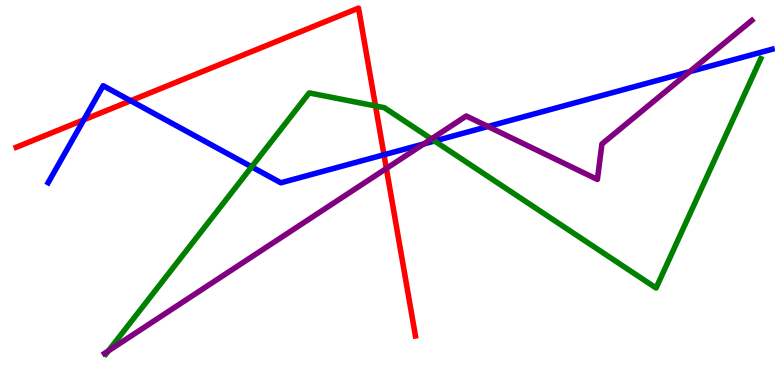[{'lines': ['blue', 'red'], 'intersections': [{'x': 1.08, 'y': 6.89}, {'x': 1.69, 'y': 7.38}, {'x': 4.95, 'y': 5.98}]}, {'lines': ['green', 'red'], 'intersections': [{'x': 4.85, 'y': 7.25}]}, {'lines': ['purple', 'red'], 'intersections': [{'x': 4.99, 'y': 5.62}]}, {'lines': ['blue', 'green'], 'intersections': [{'x': 3.25, 'y': 5.67}, {'x': 5.61, 'y': 6.34}]}, {'lines': ['blue', 'purple'], 'intersections': [{'x': 5.47, 'y': 6.26}, {'x': 6.3, 'y': 6.71}, {'x': 8.9, 'y': 8.14}]}, {'lines': ['green', 'purple'], 'intersections': [{'x': 1.4, 'y': 0.885}, {'x': 5.57, 'y': 6.39}]}]